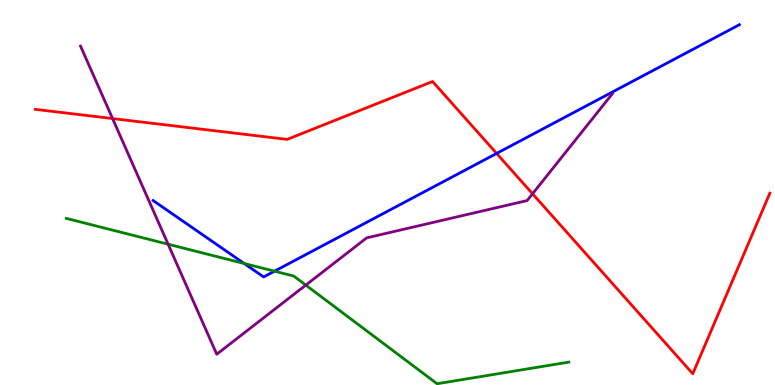[{'lines': ['blue', 'red'], 'intersections': [{'x': 6.41, 'y': 6.01}]}, {'lines': ['green', 'red'], 'intersections': []}, {'lines': ['purple', 'red'], 'intersections': [{'x': 1.45, 'y': 6.92}, {'x': 6.87, 'y': 4.97}]}, {'lines': ['blue', 'green'], 'intersections': [{'x': 3.15, 'y': 3.16}, {'x': 3.54, 'y': 2.96}]}, {'lines': ['blue', 'purple'], 'intersections': []}, {'lines': ['green', 'purple'], 'intersections': [{'x': 2.17, 'y': 3.66}, {'x': 3.95, 'y': 2.59}]}]